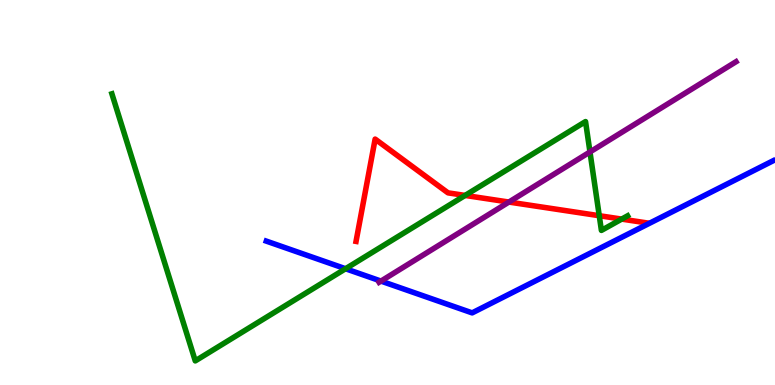[{'lines': ['blue', 'red'], 'intersections': []}, {'lines': ['green', 'red'], 'intersections': [{'x': 6.0, 'y': 4.92}, {'x': 7.73, 'y': 4.4}, {'x': 8.02, 'y': 4.31}]}, {'lines': ['purple', 'red'], 'intersections': [{'x': 6.57, 'y': 4.75}]}, {'lines': ['blue', 'green'], 'intersections': [{'x': 4.46, 'y': 3.02}]}, {'lines': ['blue', 'purple'], 'intersections': [{'x': 4.92, 'y': 2.7}]}, {'lines': ['green', 'purple'], 'intersections': [{'x': 7.61, 'y': 6.05}]}]